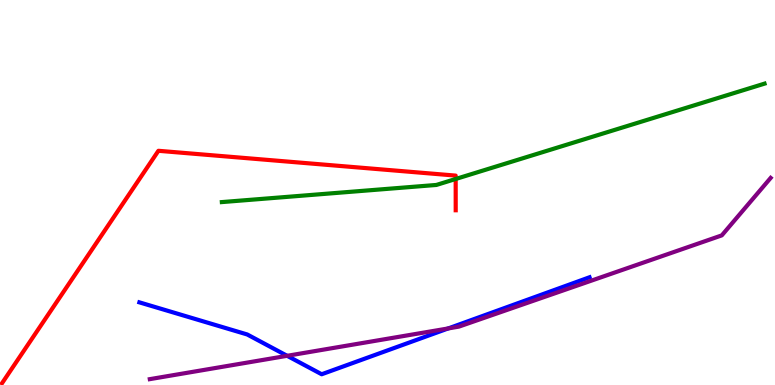[{'lines': ['blue', 'red'], 'intersections': []}, {'lines': ['green', 'red'], 'intersections': [{'x': 5.88, 'y': 5.35}]}, {'lines': ['purple', 'red'], 'intersections': []}, {'lines': ['blue', 'green'], 'intersections': []}, {'lines': ['blue', 'purple'], 'intersections': [{'x': 3.71, 'y': 0.758}, {'x': 5.78, 'y': 1.47}]}, {'lines': ['green', 'purple'], 'intersections': []}]